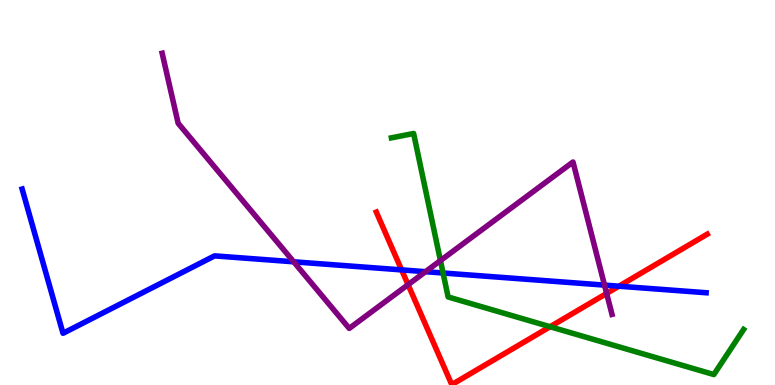[{'lines': ['blue', 'red'], 'intersections': [{'x': 5.18, 'y': 2.99}, {'x': 7.99, 'y': 2.57}]}, {'lines': ['green', 'red'], 'intersections': [{'x': 7.1, 'y': 1.51}]}, {'lines': ['purple', 'red'], 'intersections': [{'x': 5.27, 'y': 2.61}, {'x': 7.83, 'y': 2.38}]}, {'lines': ['blue', 'green'], 'intersections': [{'x': 5.72, 'y': 2.91}]}, {'lines': ['blue', 'purple'], 'intersections': [{'x': 3.79, 'y': 3.2}, {'x': 5.49, 'y': 2.94}, {'x': 7.8, 'y': 2.59}]}, {'lines': ['green', 'purple'], 'intersections': [{'x': 5.68, 'y': 3.23}]}]